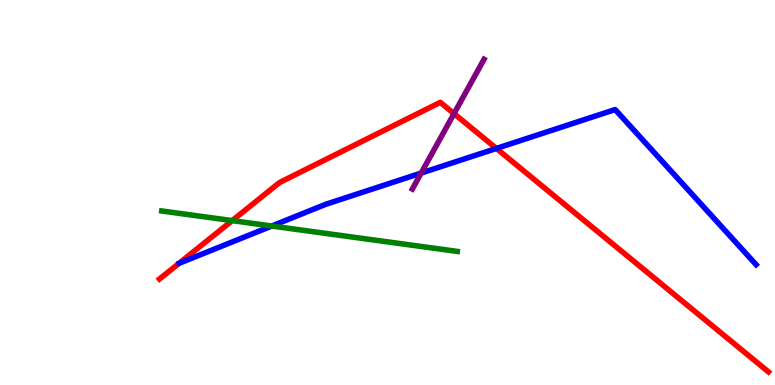[{'lines': ['blue', 'red'], 'intersections': [{'x': 6.41, 'y': 6.14}]}, {'lines': ['green', 'red'], 'intersections': [{'x': 3.0, 'y': 4.27}]}, {'lines': ['purple', 'red'], 'intersections': [{'x': 5.86, 'y': 7.05}]}, {'lines': ['blue', 'green'], 'intersections': [{'x': 3.51, 'y': 4.13}]}, {'lines': ['blue', 'purple'], 'intersections': [{'x': 5.43, 'y': 5.5}]}, {'lines': ['green', 'purple'], 'intersections': []}]